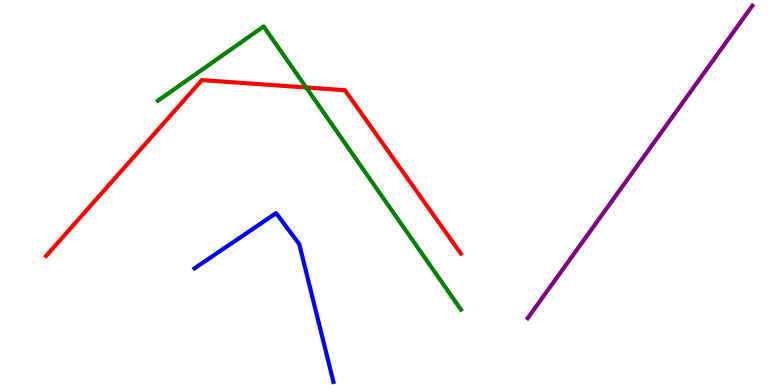[{'lines': ['blue', 'red'], 'intersections': []}, {'lines': ['green', 'red'], 'intersections': [{'x': 3.95, 'y': 7.73}]}, {'lines': ['purple', 'red'], 'intersections': []}, {'lines': ['blue', 'green'], 'intersections': []}, {'lines': ['blue', 'purple'], 'intersections': []}, {'lines': ['green', 'purple'], 'intersections': []}]